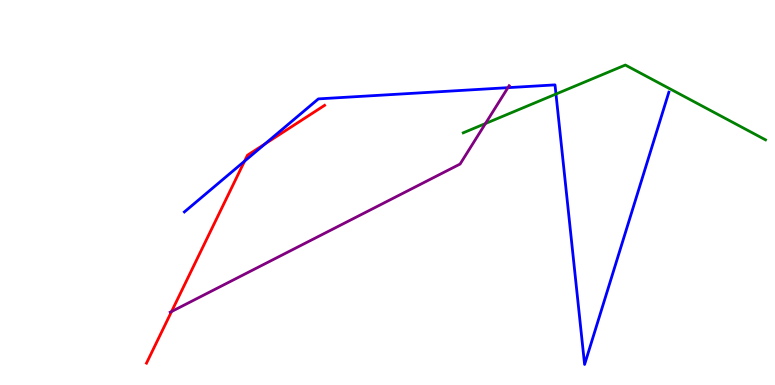[{'lines': ['blue', 'red'], 'intersections': [{'x': 3.16, 'y': 5.81}, {'x': 3.42, 'y': 6.26}]}, {'lines': ['green', 'red'], 'intersections': []}, {'lines': ['purple', 'red'], 'intersections': [{'x': 2.21, 'y': 1.91}]}, {'lines': ['blue', 'green'], 'intersections': [{'x': 7.17, 'y': 7.56}]}, {'lines': ['blue', 'purple'], 'intersections': [{'x': 6.55, 'y': 7.72}]}, {'lines': ['green', 'purple'], 'intersections': [{'x': 6.26, 'y': 6.79}]}]